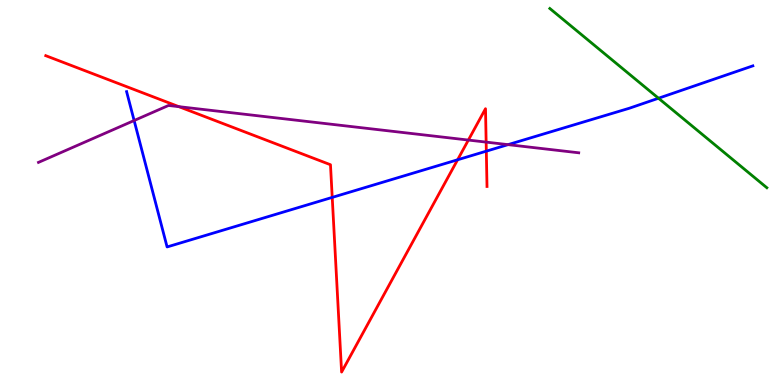[{'lines': ['blue', 'red'], 'intersections': [{'x': 4.29, 'y': 4.87}, {'x': 5.9, 'y': 5.85}, {'x': 6.28, 'y': 6.07}]}, {'lines': ['green', 'red'], 'intersections': []}, {'lines': ['purple', 'red'], 'intersections': [{'x': 2.31, 'y': 7.23}, {'x': 6.04, 'y': 6.36}, {'x': 6.27, 'y': 6.31}]}, {'lines': ['blue', 'green'], 'intersections': [{'x': 8.5, 'y': 7.45}]}, {'lines': ['blue', 'purple'], 'intersections': [{'x': 1.73, 'y': 6.87}, {'x': 6.56, 'y': 6.24}]}, {'lines': ['green', 'purple'], 'intersections': []}]